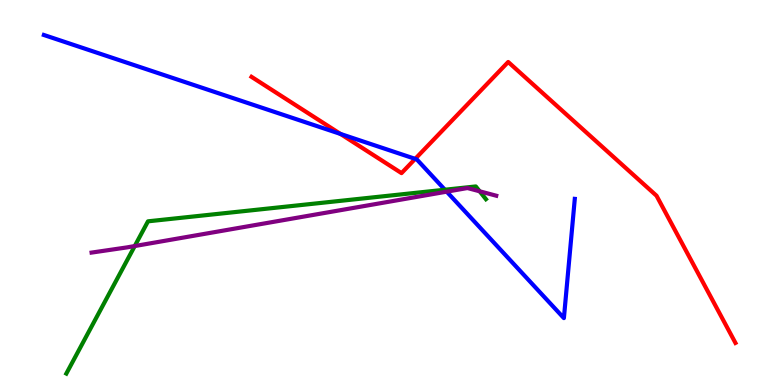[{'lines': ['blue', 'red'], 'intersections': [{'x': 4.39, 'y': 6.52}, {'x': 5.36, 'y': 5.87}]}, {'lines': ['green', 'red'], 'intersections': []}, {'lines': ['purple', 'red'], 'intersections': []}, {'lines': ['blue', 'green'], 'intersections': [{'x': 5.74, 'y': 5.07}]}, {'lines': ['blue', 'purple'], 'intersections': [{'x': 5.76, 'y': 5.02}]}, {'lines': ['green', 'purple'], 'intersections': [{'x': 1.74, 'y': 3.61}, {'x': 6.19, 'y': 5.03}]}]